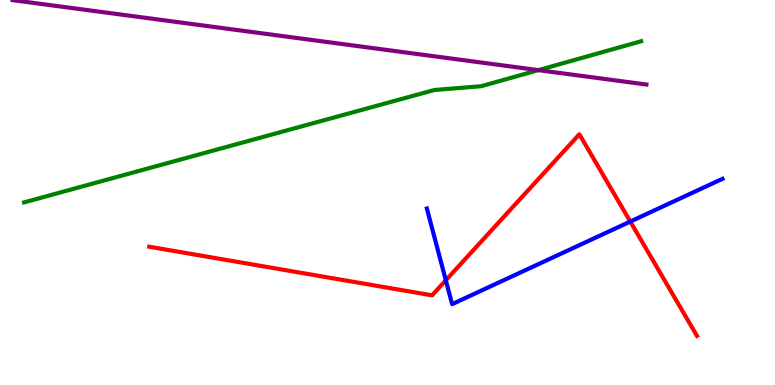[{'lines': ['blue', 'red'], 'intersections': [{'x': 5.75, 'y': 2.72}, {'x': 8.13, 'y': 4.25}]}, {'lines': ['green', 'red'], 'intersections': []}, {'lines': ['purple', 'red'], 'intersections': []}, {'lines': ['blue', 'green'], 'intersections': []}, {'lines': ['blue', 'purple'], 'intersections': []}, {'lines': ['green', 'purple'], 'intersections': [{'x': 6.95, 'y': 8.18}]}]